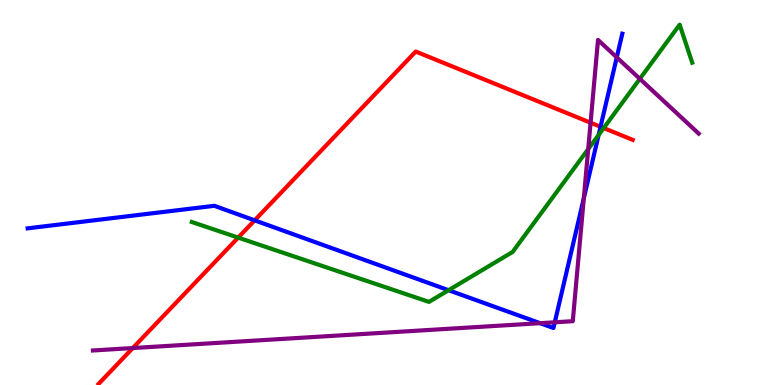[{'lines': ['blue', 'red'], 'intersections': [{'x': 3.29, 'y': 4.28}, {'x': 7.75, 'y': 6.71}]}, {'lines': ['green', 'red'], 'intersections': [{'x': 3.07, 'y': 3.83}, {'x': 7.79, 'y': 6.67}]}, {'lines': ['purple', 'red'], 'intersections': [{'x': 1.71, 'y': 0.96}, {'x': 7.62, 'y': 6.81}]}, {'lines': ['blue', 'green'], 'intersections': [{'x': 5.79, 'y': 2.46}, {'x': 7.72, 'y': 6.5}]}, {'lines': ['blue', 'purple'], 'intersections': [{'x': 6.97, 'y': 1.61}, {'x': 7.16, 'y': 1.63}, {'x': 7.53, 'y': 4.85}, {'x': 7.96, 'y': 8.51}]}, {'lines': ['green', 'purple'], 'intersections': [{'x': 7.59, 'y': 6.13}, {'x': 8.26, 'y': 7.95}]}]